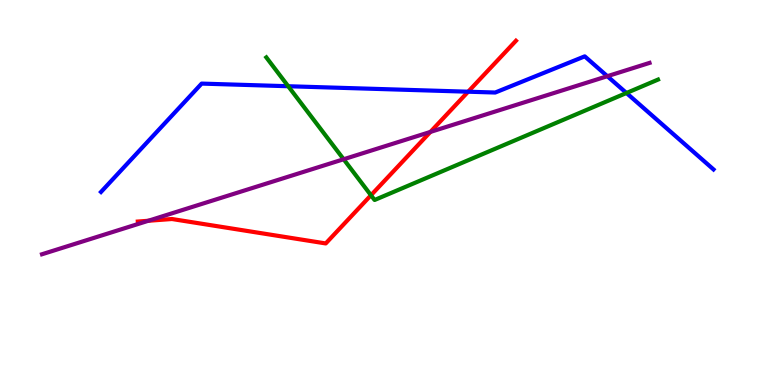[{'lines': ['blue', 'red'], 'intersections': [{'x': 6.04, 'y': 7.62}]}, {'lines': ['green', 'red'], 'intersections': [{'x': 4.79, 'y': 4.93}]}, {'lines': ['purple', 'red'], 'intersections': [{'x': 1.91, 'y': 4.27}, {'x': 5.55, 'y': 6.57}]}, {'lines': ['blue', 'green'], 'intersections': [{'x': 3.72, 'y': 7.76}, {'x': 8.08, 'y': 7.58}]}, {'lines': ['blue', 'purple'], 'intersections': [{'x': 7.84, 'y': 8.02}]}, {'lines': ['green', 'purple'], 'intersections': [{'x': 4.43, 'y': 5.86}]}]